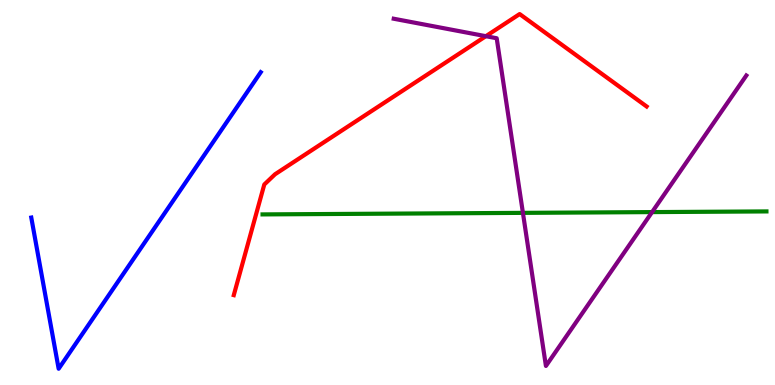[{'lines': ['blue', 'red'], 'intersections': []}, {'lines': ['green', 'red'], 'intersections': []}, {'lines': ['purple', 'red'], 'intersections': [{'x': 6.27, 'y': 9.06}]}, {'lines': ['blue', 'green'], 'intersections': []}, {'lines': ['blue', 'purple'], 'intersections': []}, {'lines': ['green', 'purple'], 'intersections': [{'x': 6.75, 'y': 4.47}, {'x': 8.41, 'y': 4.49}]}]